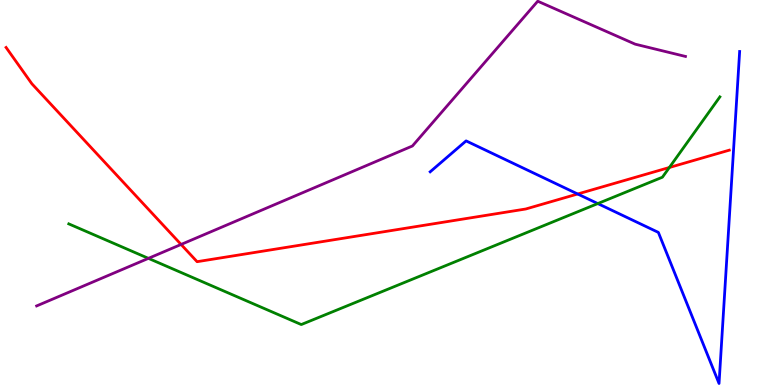[{'lines': ['blue', 'red'], 'intersections': [{'x': 7.45, 'y': 4.96}]}, {'lines': ['green', 'red'], 'intersections': [{'x': 8.64, 'y': 5.65}]}, {'lines': ['purple', 'red'], 'intersections': [{'x': 2.34, 'y': 3.65}]}, {'lines': ['blue', 'green'], 'intersections': [{'x': 7.71, 'y': 4.71}]}, {'lines': ['blue', 'purple'], 'intersections': []}, {'lines': ['green', 'purple'], 'intersections': [{'x': 1.91, 'y': 3.29}]}]